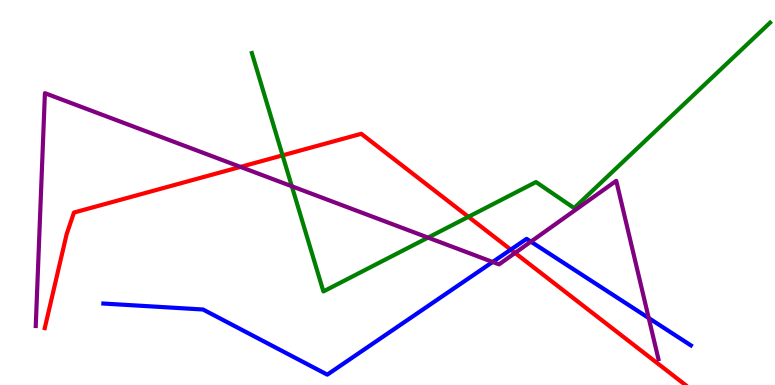[{'lines': ['blue', 'red'], 'intersections': [{'x': 6.59, 'y': 3.52}]}, {'lines': ['green', 'red'], 'intersections': [{'x': 3.65, 'y': 5.96}, {'x': 6.04, 'y': 4.37}]}, {'lines': ['purple', 'red'], 'intersections': [{'x': 3.1, 'y': 5.66}, {'x': 6.65, 'y': 3.43}]}, {'lines': ['blue', 'green'], 'intersections': []}, {'lines': ['blue', 'purple'], 'intersections': [{'x': 6.36, 'y': 3.2}, {'x': 6.85, 'y': 3.72}, {'x': 8.37, 'y': 1.74}]}, {'lines': ['green', 'purple'], 'intersections': [{'x': 3.77, 'y': 5.16}, {'x': 5.52, 'y': 3.83}]}]